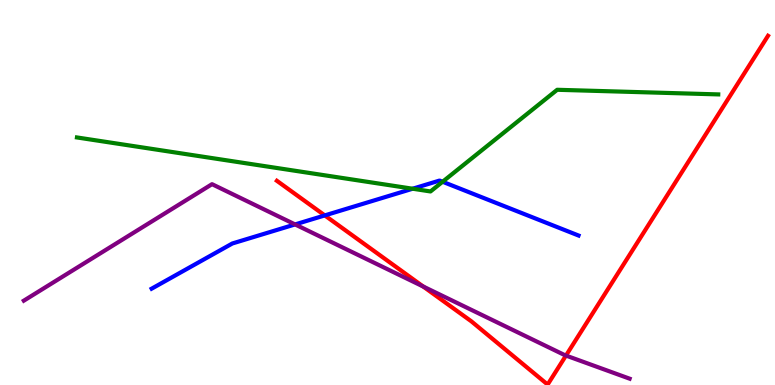[{'lines': ['blue', 'red'], 'intersections': [{'x': 4.19, 'y': 4.4}]}, {'lines': ['green', 'red'], 'intersections': []}, {'lines': ['purple', 'red'], 'intersections': [{'x': 5.46, 'y': 2.56}, {'x': 7.3, 'y': 0.765}]}, {'lines': ['blue', 'green'], 'intersections': [{'x': 5.32, 'y': 5.1}, {'x': 5.71, 'y': 5.28}]}, {'lines': ['blue', 'purple'], 'intersections': [{'x': 3.81, 'y': 4.17}]}, {'lines': ['green', 'purple'], 'intersections': []}]